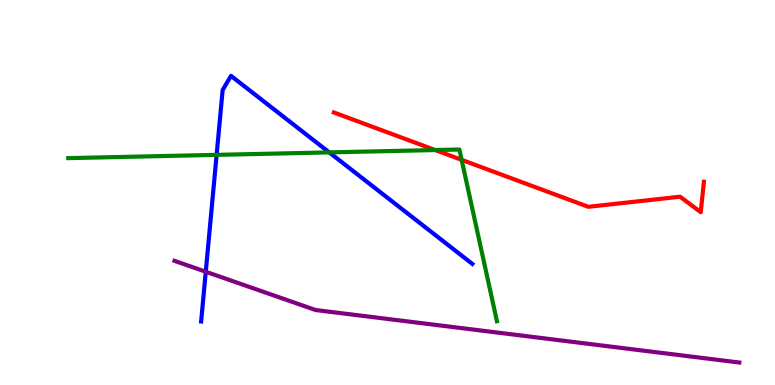[{'lines': ['blue', 'red'], 'intersections': []}, {'lines': ['green', 'red'], 'intersections': [{'x': 5.62, 'y': 6.1}, {'x': 5.96, 'y': 5.85}]}, {'lines': ['purple', 'red'], 'intersections': []}, {'lines': ['blue', 'green'], 'intersections': [{'x': 2.8, 'y': 5.98}, {'x': 4.25, 'y': 6.04}]}, {'lines': ['blue', 'purple'], 'intersections': [{'x': 2.66, 'y': 2.94}]}, {'lines': ['green', 'purple'], 'intersections': []}]